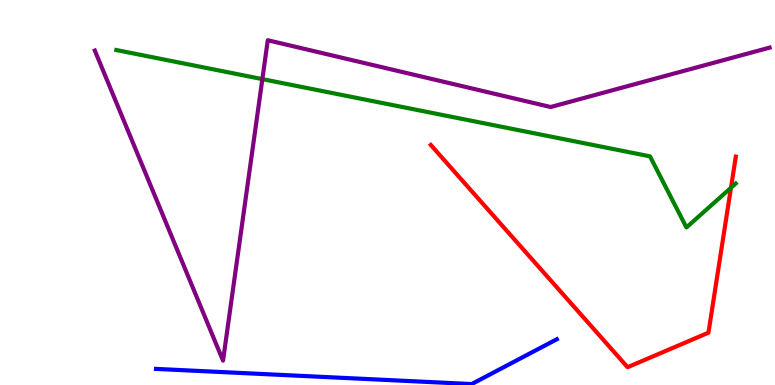[{'lines': ['blue', 'red'], 'intersections': []}, {'lines': ['green', 'red'], 'intersections': [{'x': 9.43, 'y': 5.12}]}, {'lines': ['purple', 'red'], 'intersections': []}, {'lines': ['blue', 'green'], 'intersections': []}, {'lines': ['blue', 'purple'], 'intersections': []}, {'lines': ['green', 'purple'], 'intersections': [{'x': 3.39, 'y': 7.95}]}]